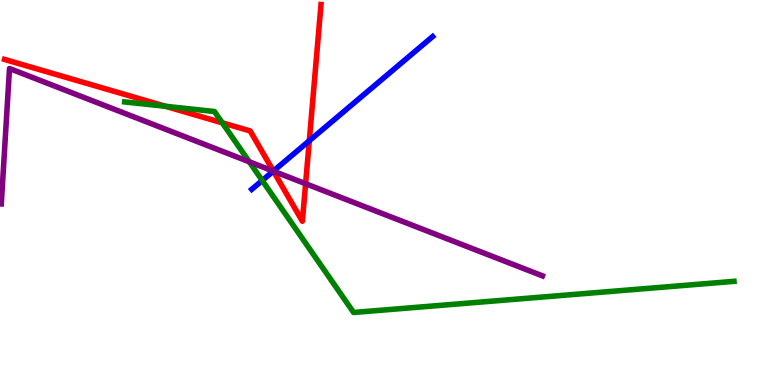[{'lines': ['blue', 'red'], 'intersections': [{'x': 3.53, 'y': 5.56}, {'x': 3.99, 'y': 6.34}]}, {'lines': ['green', 'red'], 'intersections': [{'x': 2.14, 'y': 7.24}, {'x': 2.87, 'y': 6.81}]}, {'lines': ['purple', 'red'], 'intersections': [{'x': 3.53, 'y': 5.55}, {'x': 3.94, 'y': 5.23}]}, {'lines': ['blue', 'green'], 'intersections': [{'x': 3.38, 'y': 5.31}]}, {'lines': ['blue', 'purple'], 'intersections': [{'x': 3.53, 'y': 5.55}]}, {'lines': ['green', 'purple'], 'intersections': [{'x': 3.22, 'y': 5.8}]}]